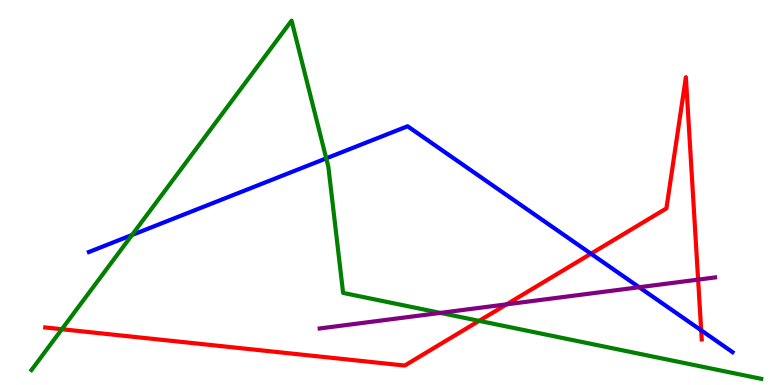[{'lines': ['blue', 'red'], 'intersections': [{'x': 7.63, 'y': 3.41}, {'x': 9.05, 'y': 1.42}]}, {'lines': ['green', 'red'], 'intersections': [{'x': 0.798, 'y': 1.45}, {'x': 6.18, 'y': 1.67}]}, {'lines': ['purple', 'red'], 'intersections': [{'x': 6.54, 'y': 2.1}, {'x': 9.01, 'y': 2.74}]}, {'lines': ['blue', 'green'], 'intersections': [{'x': 1.7, 'y': 3.9}, {'x': 4.21, 'y': 5.89}]}, {'lines': ['blue', 'purple'], 'intersections': [{'x': 8.25, 'y': 2.54}]}, {'lines': ['green', 'purple'], 'intersections': [{'x': 5.68, 'y': 1.87}]}]